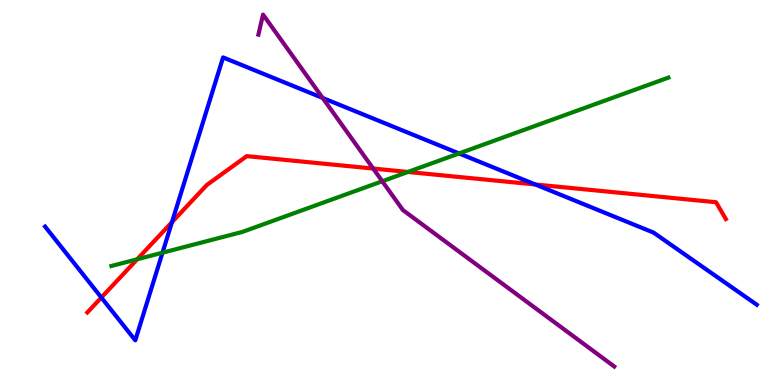[{'lines': ['blue', 'red'], 'intersections': [{'x': 1.31, 'y': 2.27}, {'x': 2.22, 'y': 4.23}, {'x': 6.91, 'y': 5.21}]}, {'lines': ['green', 'red'], 'intersections': [{'x': 1.77, 'y': 3.27}, {'x': 5.26, 'y': 5.53}]}, {'lines': ['purple', 'red'], 'intersections': [{'x': 4.82, 'y': 5.62}]}, {'lines': ['blue', 'green'], 'intersections': [{'x': 2.1, 'y': 3.44}, {'x': 5.92, 'y': 6.01}]}, {'lines': ['blue', 'purple'], 'intersections': [{'x': 4.16, 'y': 7.46}]}, {'lines': ['green', 'purple'], 'intersections': [{'x': 4.93, 'y': 5.29}]}]